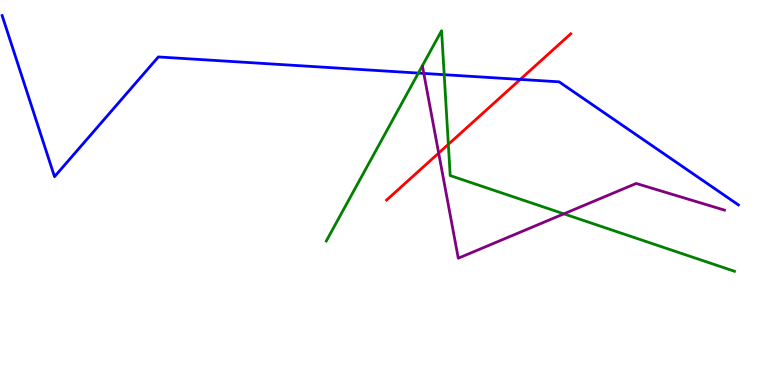[{'lines': ['blue', 'red'], 'intersections': [{'x': 6.71, 'y': 7.94}]}, {'lines': ['green', 'red'], 'intersections': [{'x': 5.79, 'y': 6.25}]}, {'lines': ['purple', 'red'], 'intersections': [{'x': 5.66, 'y': 6.02}]}, {'lines': ['blue', 'green'], 'intersections': [{'x': 5.4, 'y': 8.1}, {'x': 5.73, 'y': 8.06}]}, {'lines': ['blue', 'purple'], 'intersections': [{'x': 5.47, 'y': 8.09}]}, {'lines': ['green', 'purple'], 'intersections': [{'x': 7.28, 'y': 4.45}]}]